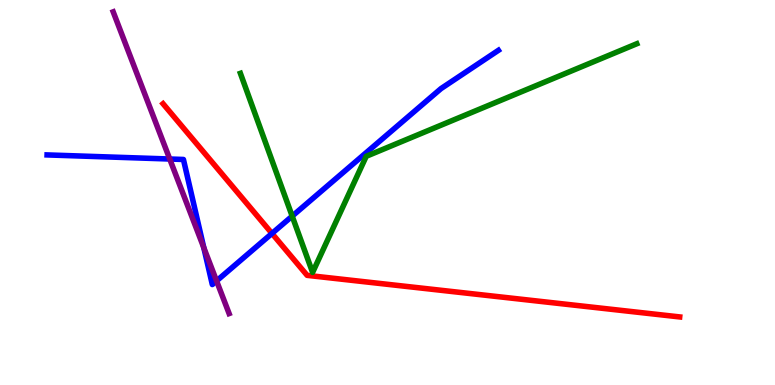[{'lines': ['blue', 'red'], 'intersections': [{'x': 3.51, 'y': 3.94}]}, {'lines': ['green', 'red'], 'intersections': []}, {'lines': ['purple', 'red'], 'intersections': []}, {'lines': ['blue', 'green'], 'intersections': [{'x': 3.77, 'y': 4.39}]}, {'lines': ['blue', 'purple'], 'intersections': [{'x': 2.19, 'y': 5.87}, {'x': 2.63, 'y': 3.57}, {'x': 2.79, 'y': 2.7}]}, {'lines': ['green', 'purple'], 'intersections': []}]